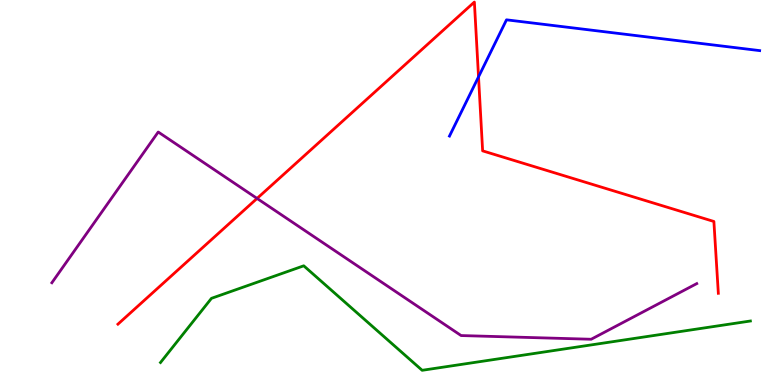[{'lines': ['blue', 'red'], 'intersections': [{'x': 6.17, 'y': 8.0}]}, {'lines': ['green', 'red'], 'intersections': []}, {'lines': ['purple', 'red'], 'intersections': [{'x': 3.32, 'y': 4.85}]}, {'lines': ['blue', 'green'], 'intersections': []}, {'lines': ['blue', 'purple'], 'intersections': []}, {'lines': ['green', 'purple'], 'intersections': []}]